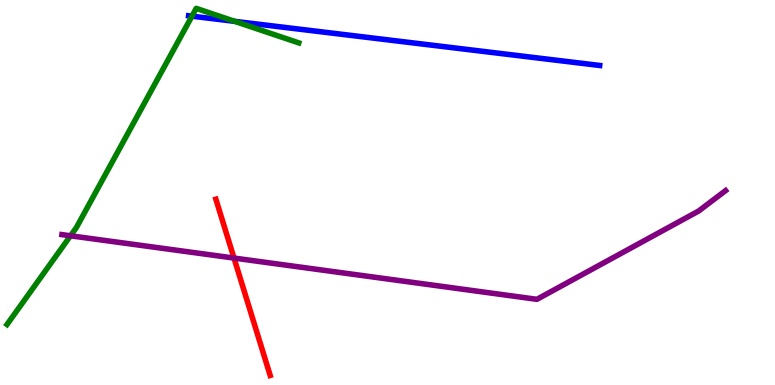[{'lines': ['blue', 'red'], 'intersections': []}, {'lines': ['green', 'red'], 'intersections': []}, {'lines': ['purple', 'red'], 'intersections': [{'x': 3.02, 'y': 3.3}]}, {'lines': ['blue', 'green'], 'intersections': [{'x': 2.48, 'y': 9.58}, {'x': 3.03, 'y': 9.45}]}, {'lines': ['blue', 'purple'], 'intersections': []}, {'lines': ['green', 'purple'], 'intersections': [{'x': 0.91, 'y': 3.88}]}]